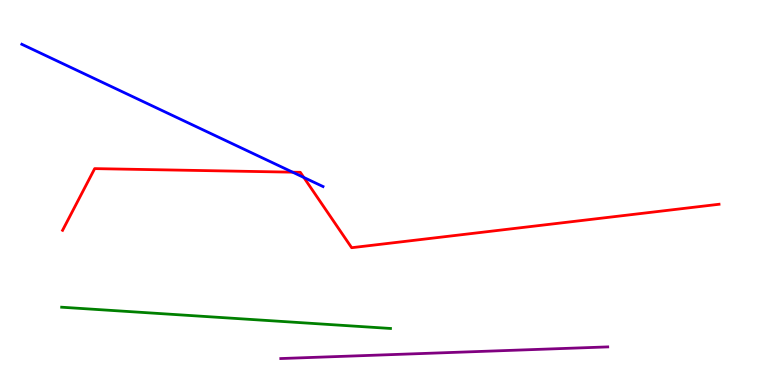[{'lines': ['blue', 'red'], 'intersections': [{'x': 3.78, 'y': 5.53}, {'x': 3.92, 'y': 5.39}]}, {'lines': ['green', 'red'], 'intersections': []}, {'lines': ['purple', 'red'], 'intersections': []}, {'lines': ['blue', 'green'], 'intersections': []}, {'lines': ['blue', 'purple'], 'intersections': []}, {'lines': ['green', 'purple'], 'intersections': []}]